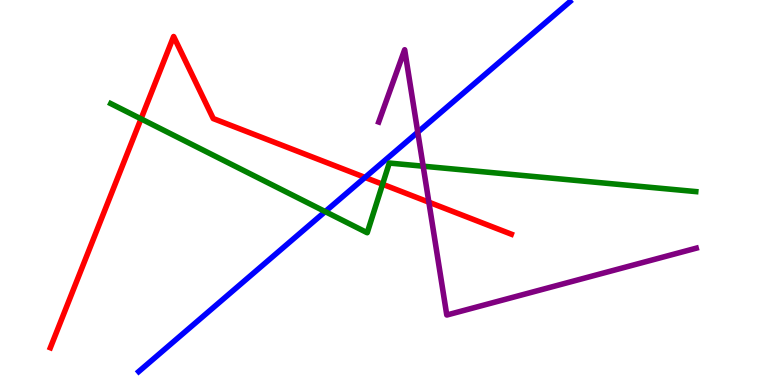[{'lines': ['blue', 'red'], 'intersections': [{'x': 4.71, 'y': 5.39}]}, {'lines': ['green', 'red'], 'intersections': [{'x': 1.82, 'y': 6.91}, {'x': 4.94, 'y': 5.21}]}, {'lines': ['purple', 'red'], 'intersections': [{'x': 5.53, 'y': 4.75}]}, {'lines': ['blue', 'green'], 'intersections': [{'x': 4.2, 'y': 4.5}]}, {'lines': ['blue', 'purple'], 'intersections': [{'x': 5.39, 'y': 6.57}]}, {'lines': ['green', 'purple'], 'intersections': [{'x': 5.46, 'y': 5.68}]}]